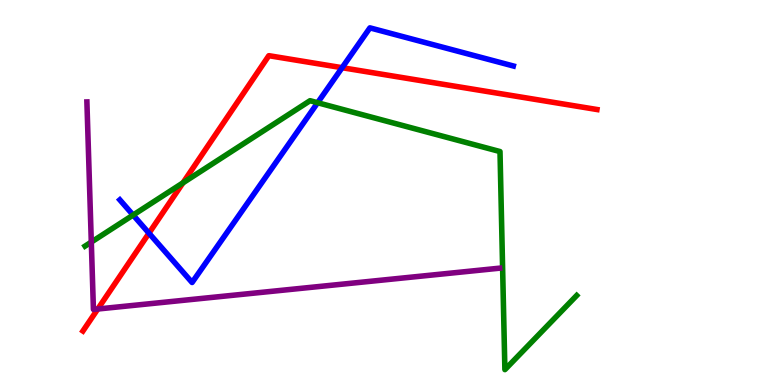[{'lines': ['blue', 'red'], 'intersections': [{'x': 1.92, 'y': 3.94}, {'x': 4.41, 'y': 8.24}]}, {'lines': ['green', 'red'], 'intersections': [{'x': 2.36, 'y': 5.25}]}, {'lines': ['purple', 'red'], 'intersections': [{'x': 1.26, 'y': 1.97}]}, {'lines': ['blue', 'green'], 'intersections': [{'x': 1.72, 'y': 4.41}, {'x': 4.1, 'y': 7.33}]}, {'lines': ['blue', 'purple'], 'intersections': []}, {'lines': ['green', 'purple'], 'intersections': [{'x': 1.18, 'y': 3.71}]}]